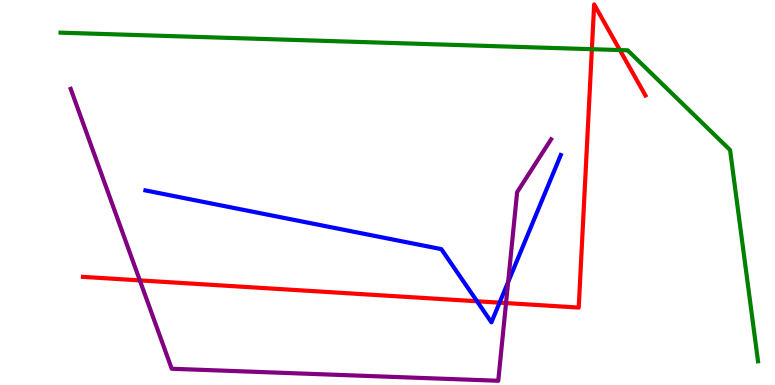[{'lines': ['blue', 'red'], 'intersections': [{'x': 6.16, 'y': 2.17}, {'x': 6.45, 'y': 2.14}]}, {'lines': ['green', 'red'], 'intersections': [{'x': 7.64, 'y': 8.72}, {'x': 8.0, 'y': 8.7}]}, {'lines': ['purple', 'red'], 'intersections': [{'x': 1.8, 'y': 2.72}, {'x': 6.53, 'y': 2.13}]}, {'lines': ['blue', 'green'], 'intersections': []}, {'lines': ['blue', 'purple'], 'intersections': [{'x': 6.56, 'y': 2.68}]}, {'lines': ['green', 'purple'], 'intersections': []}]